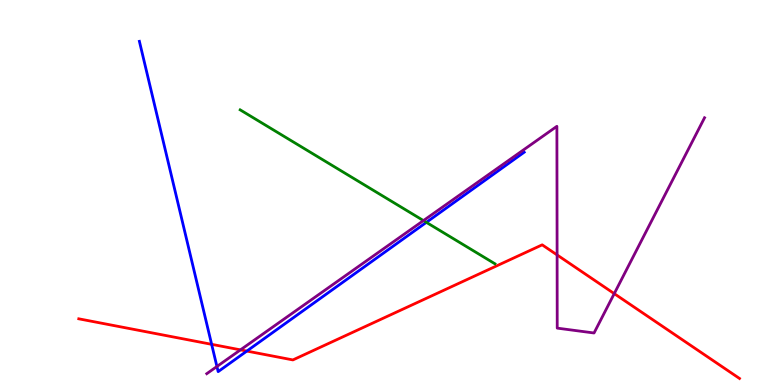[{'lines': ['blue', 'red'], 'intersections': [{'x': 2.73, 'y': 1.06}, {'x': 3.18, 'y': 0.881}]}, {'lines': ['green', 'red'], 'intersections': []}, {'lines': ['purple', 'red'], 'intersections': [{'x': 3.1, 'y': 0.913}, {'x': 7.19, 'y': 3.38}, {'x': 7.93, 'y': 2.37}]}, {'lines': ['blue', 'green'], 'intersections': [{'x': 5.5, 'y': 4.22}]}, {'lines': ['blue', 'purple'], 'intersections': [{'x': 2.8, 'y': 0.481}]}, {'lines': ['green', 'purple'], 'intersections': [{'x': 5.46, 'y': 4.27}]}]